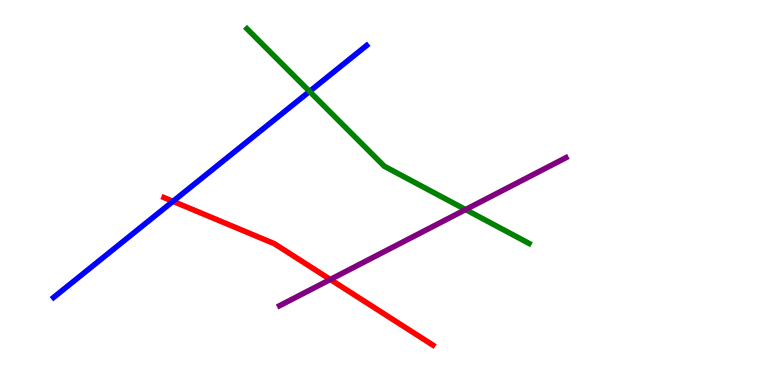[{'lines': ['blue', 'red'], 'intersections': [{'x': 2.23, 'y': 4.77}]}, {'lines': ['green', 'red'], 'intersections': []}, {'lines': ['purple', 'red'], 'intersections': [{'x': 4.26, 'y': 2.74}]}, {'lines': ['blue', 'green'], 'intersections': [{'x': 3.99, 'y': 7.63}]}, {'lines': ['blue', 'purple'], 'intersections': []}, {'lines': ['green', 'purple'], 'intersections': [{'x': 6.01, 'y': 4.56}]}]